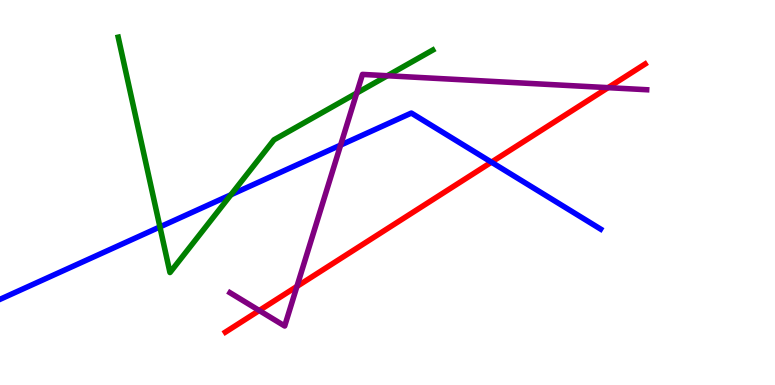[{'lines': ['blue', 'red'], 'intersections': [{'x': 6.34, 'y': 5.79}]}, {'lines': ['green', 'red'], 'intersections': []}, {'lines': ['purple', 'red'], 'intersections': [{'x': 3.35, 'y': 1.93}, {'x': 3.83, 'y': 2.56}, {'x': 7.85, 'y': 7.72}]}, {'lines': ['blue', 'green'], 'intersections': [{'x': 2.06, 'y': 4.11}, {'x': 2.98, 'y': 4.94}]}, {'lines': ['blue', 'purple'], 'intersections': [{'x': 4.4, 'y': 6.23}]}, {'lines': ['green', 'purple'], 'intersections': [{'x': 4.6, 'y': 7.58}, {'x': 5.0, 'y': 8.03}]}]